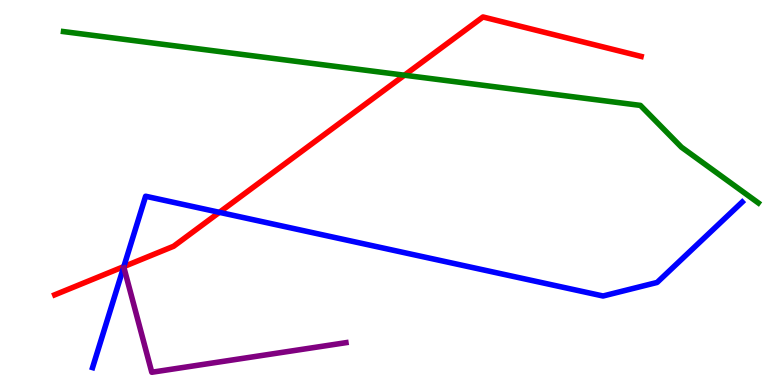[{'lines': ['blue', 'red'], 'intersections': [{'x': 1.6, 'y': 3.08}, {'x': 2.83, 'y': 4.48}]}, {'lines': ['green', 'red'], 'intersections': [{'x': 5.22, 'y': 8.05}]}, {'lines': ['purple', 'red'], 'intersections': []}, {'lines': ['blue', 'green'], 'intersections': []}, {'lines': ['blue', 'purple'], 'intersections': []}, {'lines': ['green', 'purple'], 'intersections': []}]